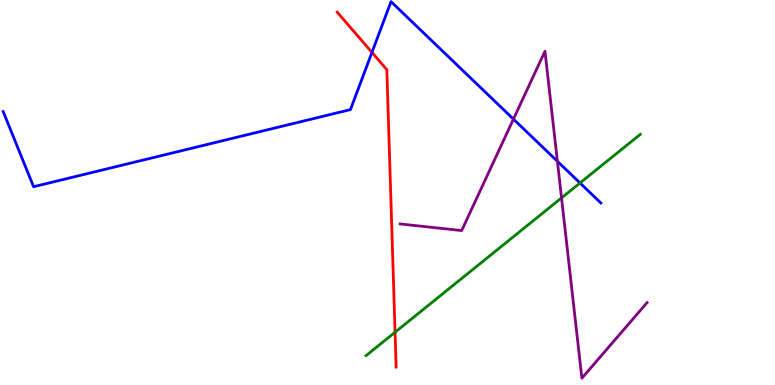[{'lines': ['blue', 'red'], 'intersections': [{'x': 4.8, 'y': 8.64}]}, {'lines': ['green', 'red'], 'intersections': [{'x': 5.1, 'y': 1.37}]}, {'lines': ['purple', 'red'], 'intersections': []}, {'lines': ['blue', 'green'], 'intersections': [{'x': 7.48, 'y': 5.25}]}, {'lines': ['blue', 'purple'], 'intersections': [{'x': 6.63, 'y': 6.91}, {'x': 7.19, 'y': 5.81}]}, {'lines': ['green', 'purple'], 'intersections': [{'x': 7.25, 'y': 4.86}]}]